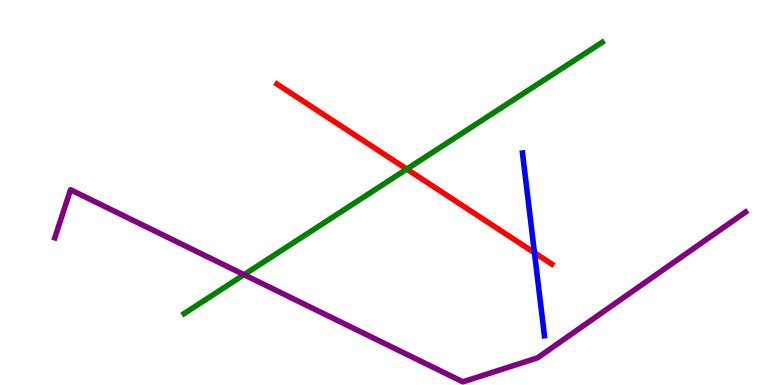[{'lines': ['blue', 'red'], 'intersections': [{'x': 6.9, 'y': 3.44}]}, {'lines': ['green', 'red'], 'intersections': [{'x': 5.25, 'y': 5.61}]}, {'lines': ['purple', 'red'], 'intersections': []}, {'lines': ['blue', 'green'], 'intersections': []}, {'lines': ['blue', 'purple'], 'intersections': []}, {'lines': ['green', 'purple'], 'intersections': [{'x': 3.15, 'y': 2.86}]}]